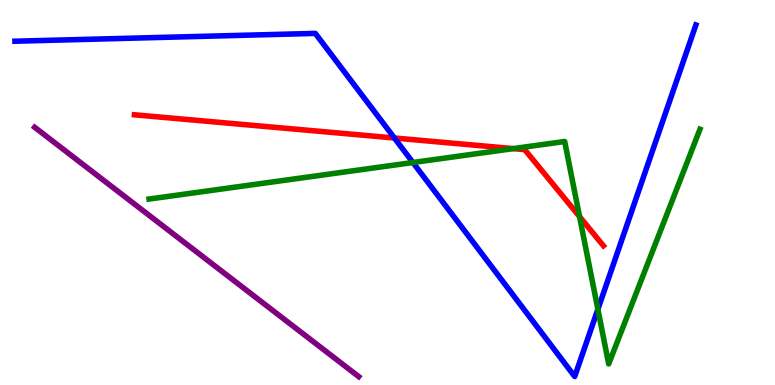[{'lines': ['blue', 'red'], 'intersections': [{'x': 5.09, 'y': 6.42}]}, {'lines': ['green', 'red'], 'intersections': [{'x': 6.62, 'y': 6.14}, {'x': 7.48, 'y': 4.37}]}, {'lines': ['purple', 'red'], 'intersections': []}, {'lines': ['blue', 'green'], 'intersections': [{'x': 5.33, 'y': 5.78}, {'x': 7.71, 'y': 1.97}]}, {'lines': ['blue', 'purple'], 'intersections': []}, {'lines': ['green', 'purple'], 'intersections': []}]